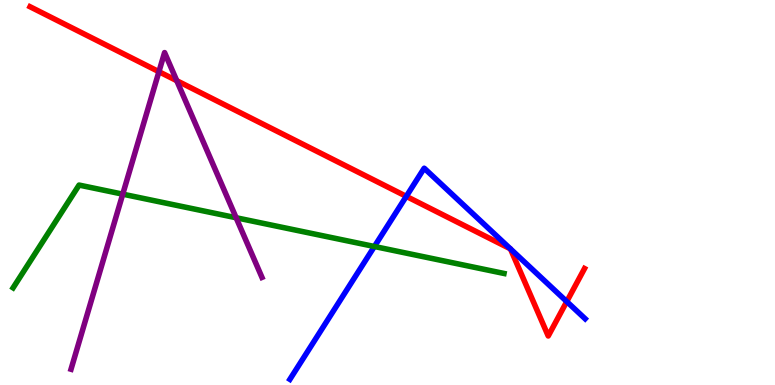[{'lines': ['blue', 'red'], 'intersections': [{'x': 5.24, 'y': 4.9}, {'x': 6.59, 'y': 3.54}, {'x': 6.59, 'y': 3.54}, {'x': 7.31, 'y': 2.17}]}, {'lines': ['green', 'red'], 'intersections': []}, {'lines': ['purple', 'red'], 'intersections': [{'x': 2.05, 'y': 8.14}, {'x': 2.28, 'y': 7.9}]}, {'lines': ['blue', 'green'], 'intersections': [{'x': 4.83, 'y': 3.6}]}, {'lines': ['blue', 'purple'], 'intersections': []}, {'lines': ['green', 'purple'], 'intersections': [{'x': 1.58, 'y': 4.96}, {'x': 3.05, 'y': 4.34}]}]